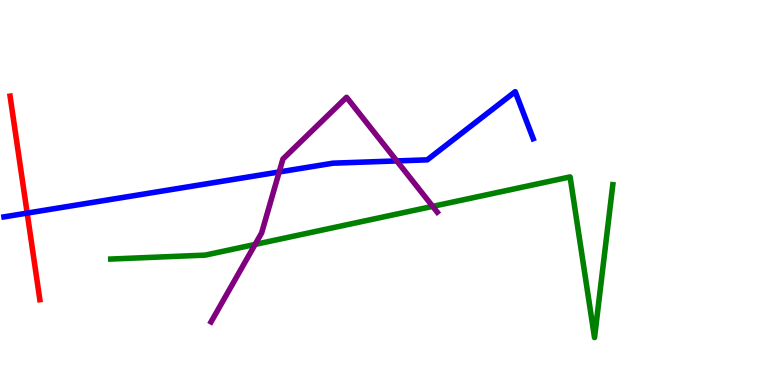[{'lines': ['blue', 'red'], 'intersections': [{'x': 0.351, 'y': 4.47}]}, {'lines': ['green', 'red'], 'intersections': []}, {'lines': ['purple', 'red'], 'intersections': []}, {'lines': ['blue', 'green'], 'intersections': []}, {'lines': ['blue', 'purple'], 'intersections': [{'x': 3.6, 'y': 5.53}, {'x': 5.12, 'y': 5.82}]}, {'lines': ['green', 'purple'], 'intersections': [{'x': 3.29, 'y': 3.65}, {'x': 5.58, 'y': 4.64}]}]